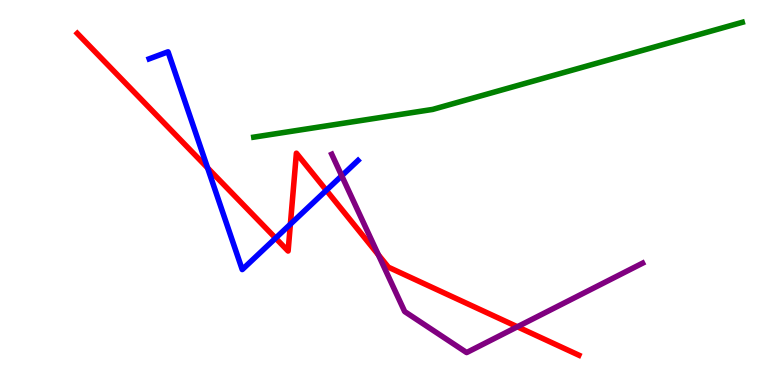[{'lines': ['blue', 'red'], 'intersections': [{'x': 2.68, 'y': 5.64}, {'x': 3.56, 'y': 3.81}, {'x': 3.75, 'y': 4.18}, {'x': 4.21, 'y': 5.06}]}, {'lines': ['green', 'red'], 'intersections': []}, {'lines': ['purple', 'red'], 'intersections': [{'x': 4.88, 'y': 3.38}, {'x': 6.68, 'y': 1.51}]}, {'lines': ['blue', 'green'], 'intersections': []}, {'lines': ['blue', 'purple'], 'intersections': [{'x': 4.41, 'y': 5.43}]}, {'lines': ['green', 'purple'], 'intersections': []}]